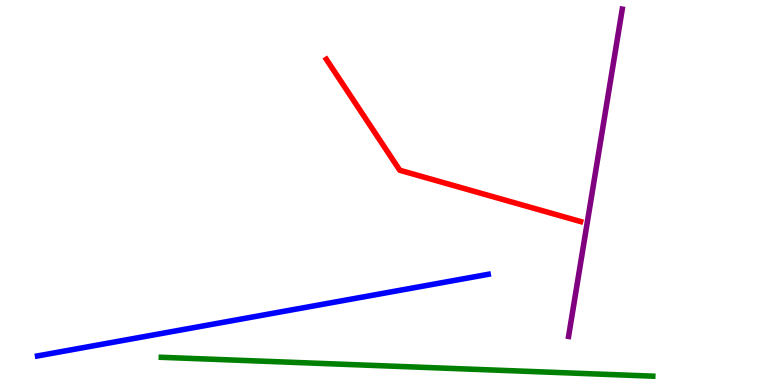[{'lines': ['blue', 'red'], 'intersections': []}, {'lines': ['green', 'red'], 'intersections': []}, {'lines': ['purple', 'red'], 'intersections': []}, {'lines': ['blue', 'green'], 'intersections': []}, {'lines': ['blue', 'purple'], 'intersections': []}, {'lines': ['green', 'purple'], 'intersections': []}]